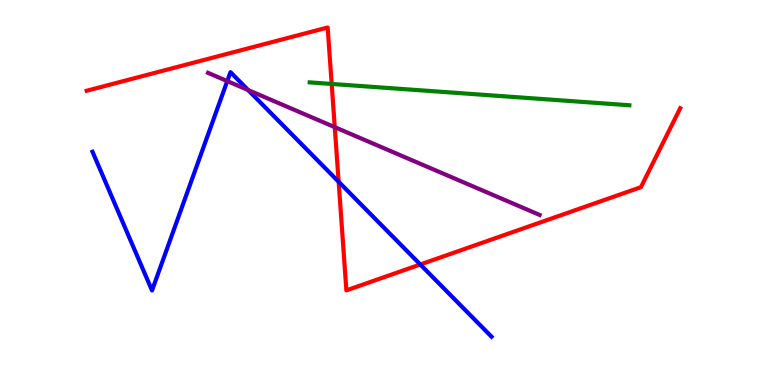[{'lines': ['blue', 'red'], 'intersections': [{'x': 4.37, 'y': 5.28}, {'x': 5.42, 'y': 3.13}]}, {'lines': ['green', 'red'], 'intersections': [{'x': 4.28, 'y': 7.82}]}, {'lines': ['purple', 'red'], 'intersections': [{'x': 4.32, 'y': 6.7}]}, {'lines': ['blue', 'green'], 'intersections': []}, {'lines': ['blue', 'purple'], 'intersections': [{'x': 2.93, 'y': 7.89}, {'x': 3.2, 'y': 7.66}]}, {'lines': ['green', 'purple'], 'intersections': []}]